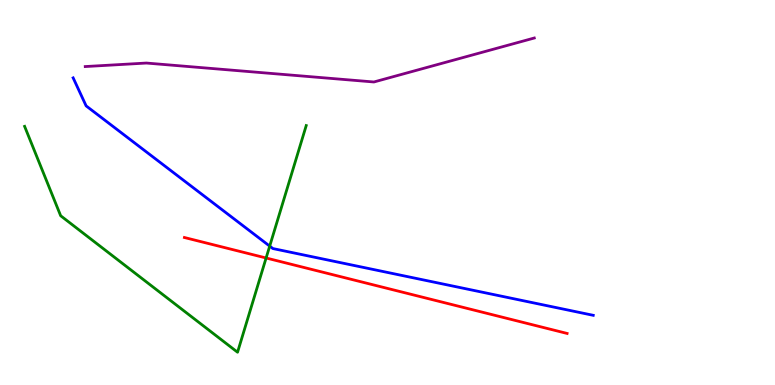[{'lines': ['blue', 'red'], 'intersections': []}, {'lines': ['green', 'red'], 'intersections': [{'x': 3.43, 'y': 3.3}]}, {'lines': ['purple', 'red'], 'intersections': []}, {'lines': ['blue', 'green'], 'intersections': [{'x': 3.48, 'y': 3.61}]}, {'lines': ['blue', 'purple'], 'intersections': []}, {'lines': ['green', 'purple'], 'intersections': []}]